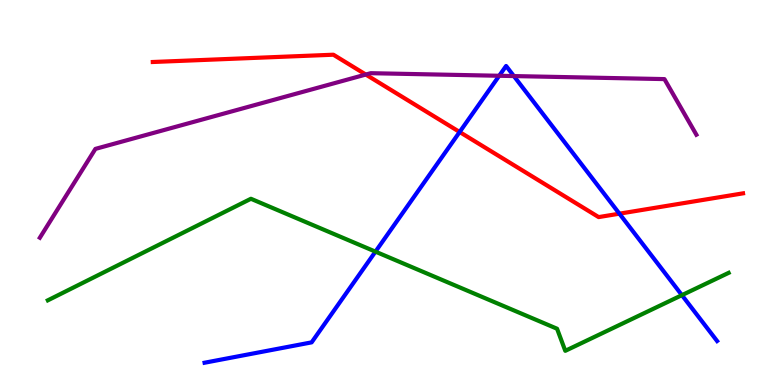[{'lines': ['blue', 'red'], 'intersections': [{'x': 5.93, 'y': 6.57}, {'x': 7.99, 'y': 4.45}]}, {'lines': ['green', 'red'], 'intersections': []}, {'lines': ['purple', 'red'], 'intersections': [{'x': 4.72, 'y': 8.06}]}, {'lines': ['blue', 'green'], 'intersections': [{'x': 4.84, 'y': 3.46}, {'x': 8.8, 'y': 2.33}]}, {'lines': ['blue', 'purple'], 'intersections': [{'x': 6.44, 'y': 8.03}, {'x': 6.63, 'y': 8.02}]}, {'lines': ['green', 'purple'], 'intersections': []}]